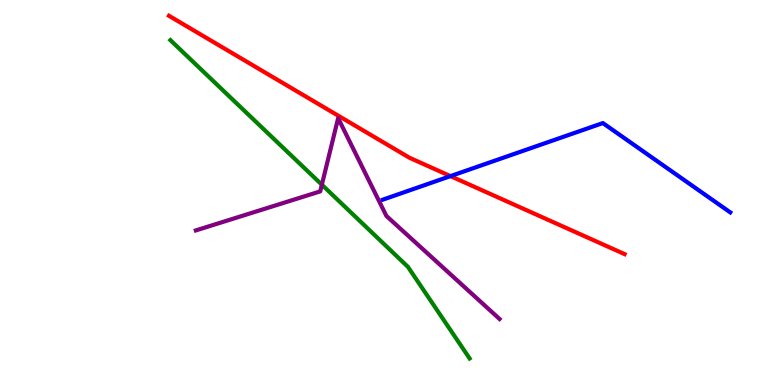[{'lines': ['blue', 'red'], 'intersections': [{'x': 5.81, 'y': 5.43}]}, {'lines': ['green', 'red'], 'intersections': []}, {'lines': ['purple', 'red'], 'intersections': []}, {'lines': ['blue', 'green'], 'intersections': []}, {'lines': ['blue', 'purple'], 'intersections': []}, {'lines': ['green', 'purple'], 'intersections': [{'x': 4.15, 'y': 5.2}]}]